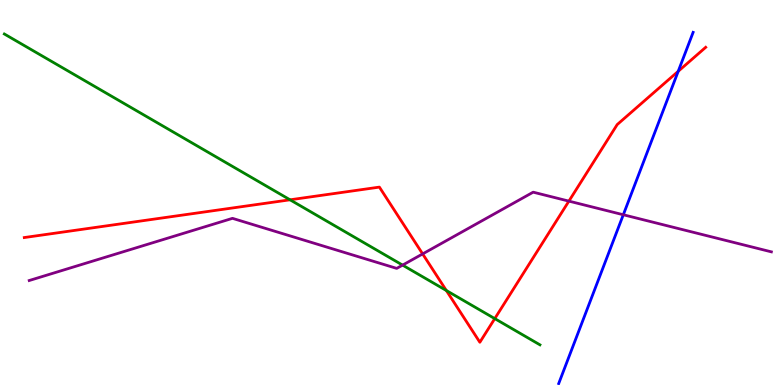[{'lines': ['blue', 'red'], 'intersections': [{'x': 8.75, 'y': 8.15}]}, {'lines': ['green', 'red'], 'intersections': [{'x': 3.74, 'y': 4.81}, {'x': 5.76, 'y': 2.45}, {'x': 6.38, 'y': 1.72}]}, {'lines': ['purple', 'red'], 'intersections': [{'x': 5.45, 'y': 3.4}, {'x': 7.34, 'y': 4.78}]}, {'lines': ['blue', 'green'], 'intersections': []}, {'lines': ['blue', 'purple'], 'intersections': [{'x': 8.04, 'y': 4.42}]}, {'lines': ['green', 'purple'], 'intersections': [{'x': 5.19, 'y': 3.11}]}]